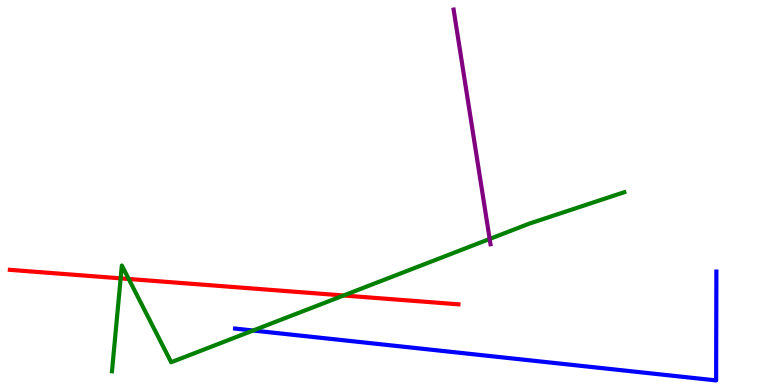[{'lines': ['blue', 'red'], 'intersections': []}, {'lines': ['green', 'red'], 'intersections': [{'x': 1.56, 'y': 2.77}, {'x': 1.66, 'y': 2.75}, {'x': 4.43, 'y': 2.32}]}, {'lines': ['purple', 'red'], 'intersections': []}, {'lines': ['blue', 'green'], 'intersections': [{'x': 3.27, 'y': 1.42}]}, {'lines': ['blue', 'purple'], 'intersections': []}, {'lines': ['green', 'purple'], 'intersections': [{'x': 6.32, 'y': 3.79}]}]